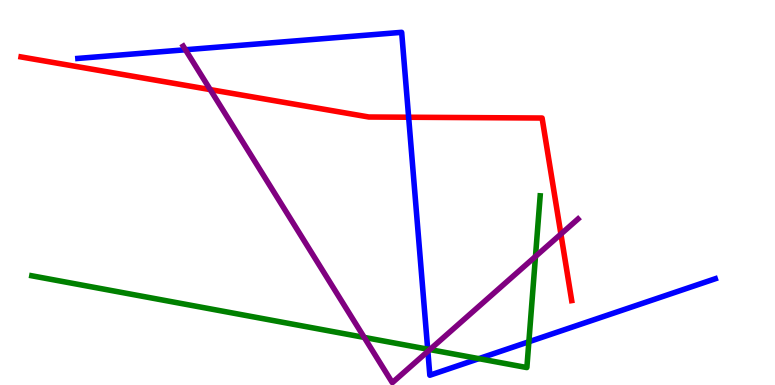[{'lines': ['blue', 'red'], 'intersections': [{'x': 5.27, 'y': 6.95}]}, {'lines': ['green', 'red'], 'intersections': []}, {'lines': ['purple', 'red'], 'intersections': [{'x': 2.71, 'y': 7.67}, {'x': 7.24, 'y': 3.92}]}, {'lines': ['blue', 'green'], 'intersections': [{'x': 5.52, 'y': 0.931}, {'x': 6.18, 'y': 0.684}, {'x': 6.82, 'y': 1.12}]}, {'lines': ['blue', 'purple'], 'intersections': [{'x': 2.39, 'y': 8.71}, {'x': 5.52, 'y': 0.875}]}, {'lines': ['green', 'purple'], 'intersections': [{'x': 4.7, 'y': 1.24}, {'x': 5.55, 'y': 0.92}, {'x': 6.91, 'y': 3.34}]}]